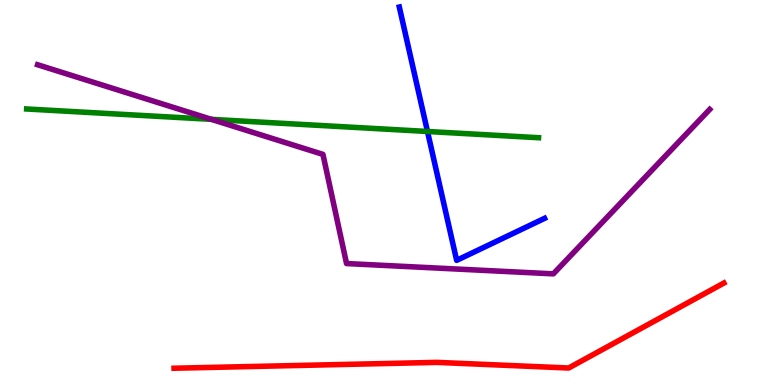[{'lines': ['blue', 'red'], 'intersections': []}, {'lines': ['green', 'red'], 'intersections': []}, {'lines': ['purple', 'red'], 'intersections': []}, {'lines': ['blue', 'green'], 'intersections': [{'x': 5.52, 'y': 6.58}]}, {'lines': ['blue', 'purple'], 'intersections': []}, {'lines': ['green', 'purple'], 'intersections': [{'x': 2.73, 'y': 6.9}]}]